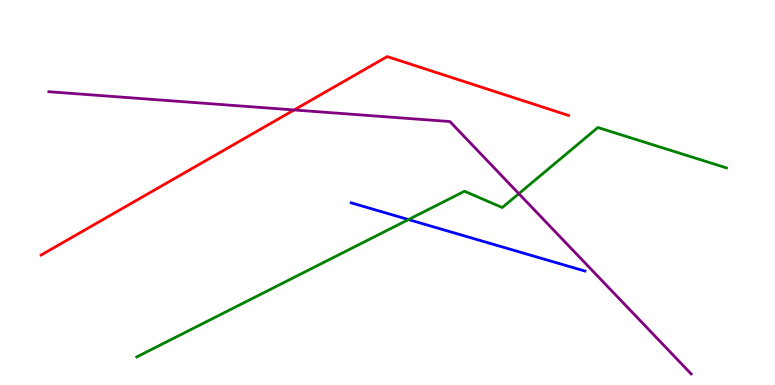[{'lines': ['blue', 'red'], 'intersections': []}, {'lines': ['green', 'red'], 'intersections': []}, {'lines': ['purple', 'red'], 'intersections': [{'x': 3.8, 'y': 7.14}]}, {'lines': ['blue', 'green'], 'intersections': [{'x': 5.27, 'y': 4.3}]}, {'lines': ['blue', 'purple'], 'intersections': []}, {'lines': ['green', 'purple'], 'intersections': [{'x': 6.69, 'y': 4.97}]}]